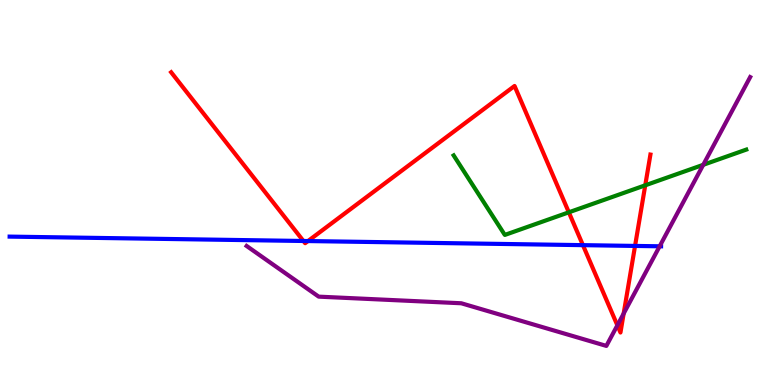[{'lines': ['blue', 'red'], 'intersections': [{'x': 3.92, 'y': 3.74}, {'x': 3.97, 'y': 3.74}, {'x': 7.52, 'y': 3.63}, {'x': 8.19, 'y': 3.61}]}, {'lines': ['green', 'red'], 'intersections': [{'x': 7.34, 'y': 4.49}, {'x': 8.33, 'y': 5.19}]}, {'lines': ['purple', 'red'], 'intersections': [{'x': 7.97, 'y': 1.55}, {'x': 8.05, 'y': 1.86}]}, {'lines': ['blue', 'green'], 'intersections': []}, {'lines': ['blue', 'purple'], 'intersections': [{'x': 8.51, 'y': 3.6}]}, {'lines': ['green', 'purple'], 'intersections': [{'x': 9.07, 'y': 5.72}]}]